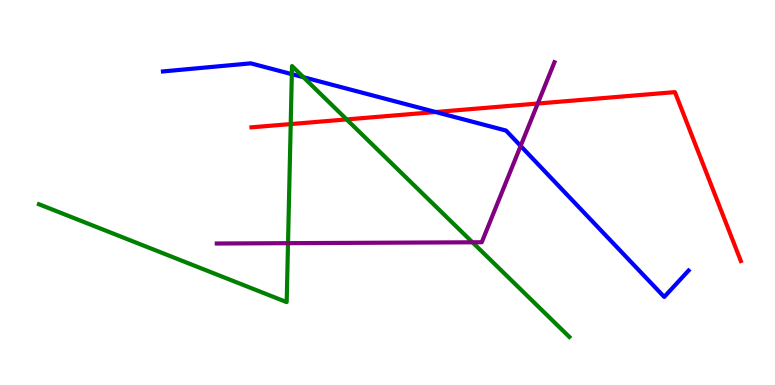[{'lines': ['blue', 'red'], 'intersections': [{'x': 5.62, 'y': 7.09}]}, {'lines': ['green', 'red'], 'intersections': [{'x': 3.75, 'y': 6.78}, {'x': 4.47, 'y': 6.9}]}, {'lines': ['purple', 'red'], 'intersections': [{'x': 6.94, 'y': 7.31}]}, {'lines': ['blue', 'green'], 'intersections': [{'x': 3.77, 'y': 8.07}, {'x': 3.92, 'y': 7.99}]}, {'lines': ['blue', 'purple'], 'intersections': [{'x': 6.72, 'y': 6.21}]}, {'lines': ['green', 'purple'], 'intersections': [{'x': 3.72, 'y': 3.68}, {'x': 6.1, 'y': 3.71}]}]